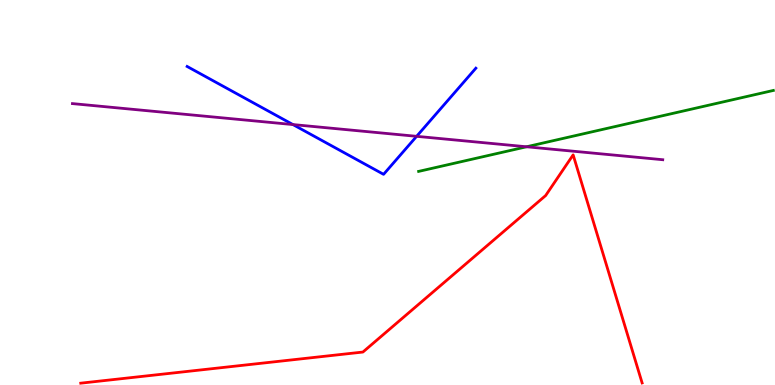[{'lines': ['blue', 'red'], 'intersections': []}, {'lines': ['green', 'red'], 'intersections': []}, {'lines': ['purple', 'red'], 'intersections': []}, {'lines': ['blue', 'green'], 'intersections': []}, {'lines': ['blue', 'purple'], 'intersections': [{'x': 3.78, 'y': 6.76}, {'x': 5.38, 'y': 6.46}]}, {'lines': ['green', 'purple'], 'intersections': [{'x': 6.79, 'y': 6.19}]}]